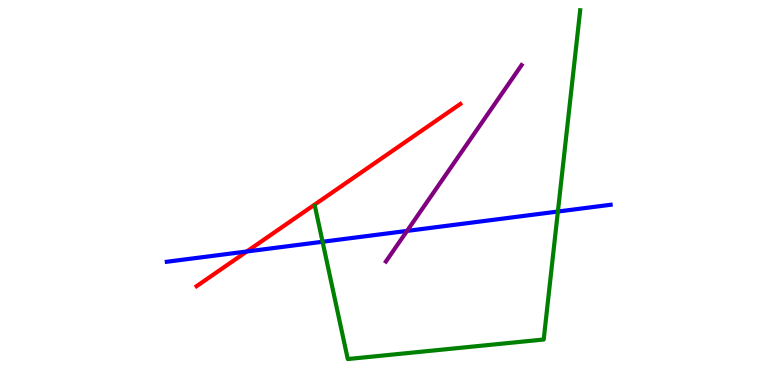[{'lines': ['blue', 'red'], 'intersections': [{'x': 3.18, 'y': 3.47}]}, {'lines': ['green', 'red'], 'intersections': []}, {'lines': ['purple', 'red'], 'intersections': []}, {'lines': ['blue', 'green'], 'intersections': [{'x': 4.16, 'y': 3.72}, {'x': 7.2, 'y': 4.51}]}, {'lines': ['blue', 'purple'], 'intersections': [{'x': 5.25, 'y': 4.0}]}, {'lines': ['green', 'purple'], 'intersections': []}]